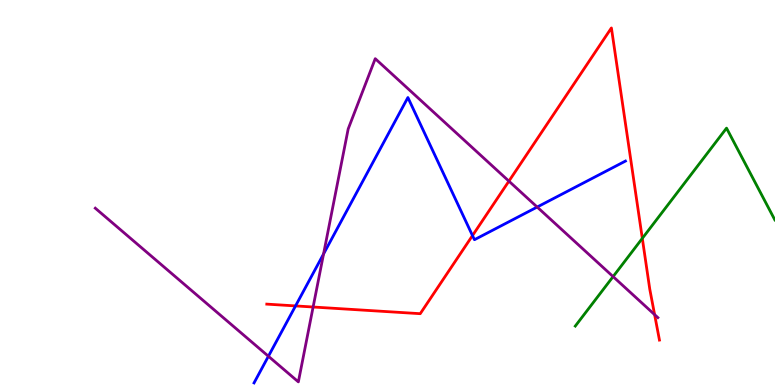[{'lines': ['blue', 'red'], 'intersections': [{'x': 3.81, 'y': 2.05}, {'x': 6.1, 'y': 3.88}]}, {'lines': ['green', 'red'], 'intersections': [{'x': 8.29, 'y': 3.81}]}, {'lines': ['purple', 'red'], 'intersections': [{'x': 4.04, 'y': 2.03}, {'x': 6.57, 'y': 5.29}, {'x': 8.45, 'y': 1.83}]}, {'lines': ['blue', 'green'], 'intersections': []}, {'lines': ['blue', 'purple'], 'intersections': [{'x': 3.46, 'y': 0.747}, {'x': 4.18, 'y': 3.4}, {'x': 6.93, 'y': 4.62}]}, {'lines': ['green', 'purple'], 'intersections': [{'x': 7.91, 'y': 2.82}]}]